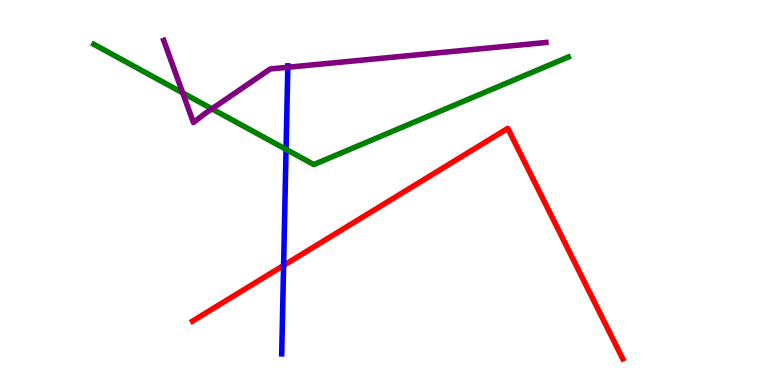[{'lines': ['blue', 'red'], 'intersections': [{'x': 3.66, 'y': 3.11}]}, {'lines': ['green', 'red'], 'intersections': []}, {'lines': ['purple', 'red'], 'intersections': []}, {'lines': ['blue', 'green'], 'intersections': [{'x': 3.69, 'y': 6.12}]}, {'lines': ['blue', 'purple'], 'intersections': [{'x': 3.71, 'y': 8.25}]}, {'lines': ['green', 'purple'], 'intersections': [{'x': 2.36, 'y': 7.59}, {'x': 2.73, 'y': 7.17}]}]